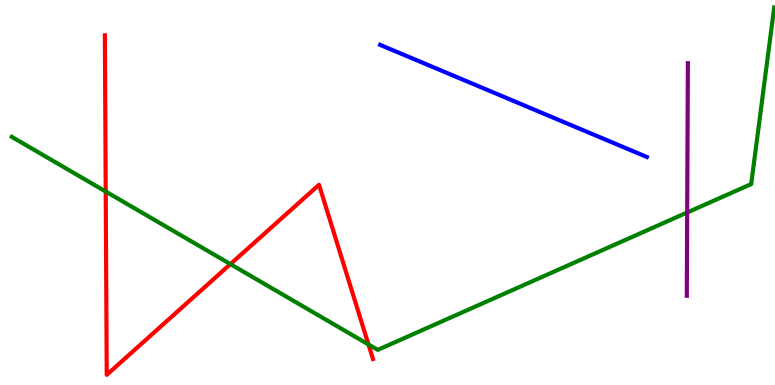[{'lines': ['blue', 'red'], 'intersections': []}, {'lines': ['green', 'red'], 'intersections': [{'x': 1.36, 'y': 5.03}, {'x': 2.97, 'y': 3.14}, {'x': 4.75, 'y': 1.05}]}, {'lines': ['purple', 'red'], 'intersections': []}, {'lines': ['blue', 'green'], 'intersections': []}, {'lines': ['blue', 'purple'], 'intersections': []}, {'lines': ['green', 'purple'], 'intersections': [{'x': 8.87, 'y': 4.48}]}]